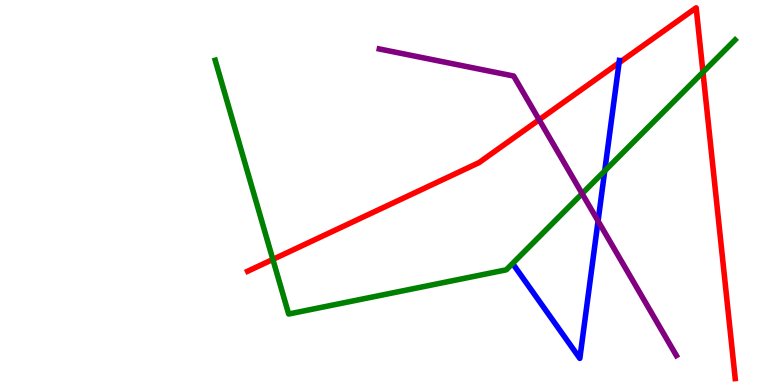[{'lines': ['blue', 'red'], 'intersections': [{'x': 7.99, 'y': 8.37}]}, {'lines': ['green', 'red'], 'intersections': [{'x': 3.52, 'y': 3.26}, {'x': 9.07, 'y': 8.12}]}, {'lines': ['purple', 'red'], 'intersections': [{'x': 6.96, 'y': 6.89}]}, {'lines': ['blue', 'green'], 'intersections': [{'x': 7.8, 'y': 5.56}]}, {'lines': ['blue', 'purple'], 'intersections': [{'x': 7.72, 'y': 4.26}]}, {'lines': ['green', 'purple'], 'intersections': [{'x': 7.51, 'y': 4.97}]}]